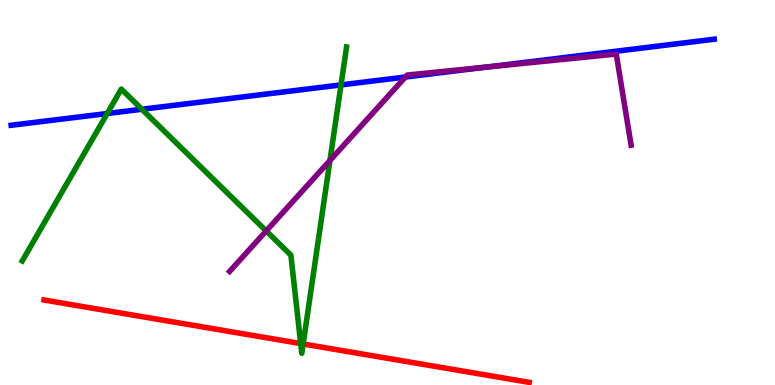[{'lines': ['blue', 'red'], 'intersections': []}, {'lines': ['green', 'red'], 'intersections': [{'x': 3.88, 'y': 1.08}, {'x': 3.91, 'y': 1.07}]}, {'lines': ['purple', 'red'], 'intersections': []}, {'lines': ['blue', 'green'], 'intersections': [{'x': 1.38, 'y': 7.05}, {'x': 1.83, 'y': 7.16}, {'x': 4.4, 'y': 7.79}]}, {'lines': ['blue', 'purple'], 'intersections': [{'x': 5.23, 'y': 8.0}, {'x': 6.28, 'y': 8.26}]}, {'lines': ['green', 'purple'], 'intersections': [{'x': 3.43, 'y': 4.0}, {'x': 4.26, 'y': 5.83}]}]